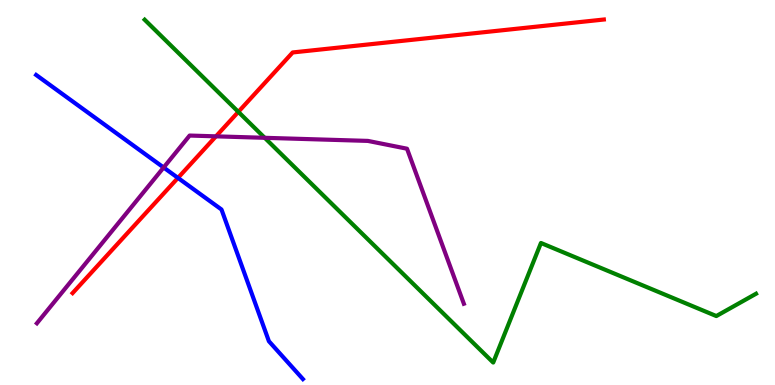[{'lines': ['blue', 'red'], 'intersections': [{'x': 2.3, 'y': 5.38}]}, {'lines': ['green', 'red'], 'intersections': [{'x': 3.08, 'y': 7.09}]}, {'lines': ['purple', 'red'], 'intersections': [{'x': 2.79, 'y': 6.46}]}, {'lines': ['blue', 'green'], 'intersections': []}, {'lines': ['blue', 'purple'], 'intersections': [{'x': 2.11, 'y': 5.65}]}, {'lines': ['green', 'purple'], 'intersections': [{'x': 3.42, 'y': 6.42}]}]